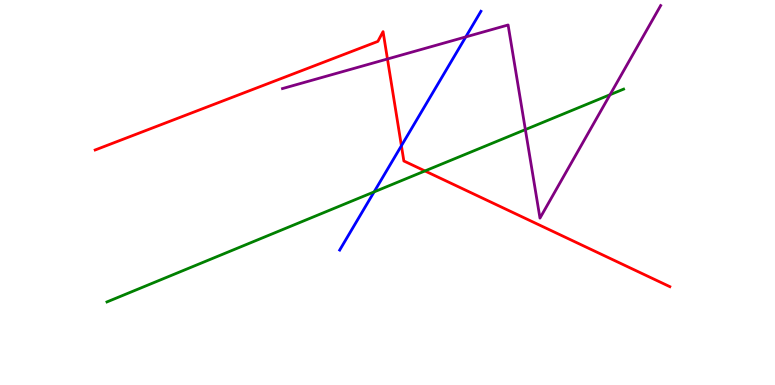[{'lines': ['blue', 'red'], 'intersections': [{'x': 5.18, 'y': 6.21}]}, {'lines': ['green', 'red'], 'intersections': [{'x': 5.48, 'y': 5.56}]}, {'lines': ['purple', 'red'], 'intersections': [{'x': 5.0, 'y': 8.47}]}, {'lines': ['blue', 'green'], 'intersections': [{'x': 4.83, 'y': 5.02}]}, {'lines': ['blue', 'purple'], 'intersections': [{'x': 6.01, 'y': 9.04}]}, {'lines': ['green', 'purple'], 'intersections': [{'x': 6.78, 'y': 6.63}, {'x': 7.87, 'y': 7.54}]}]